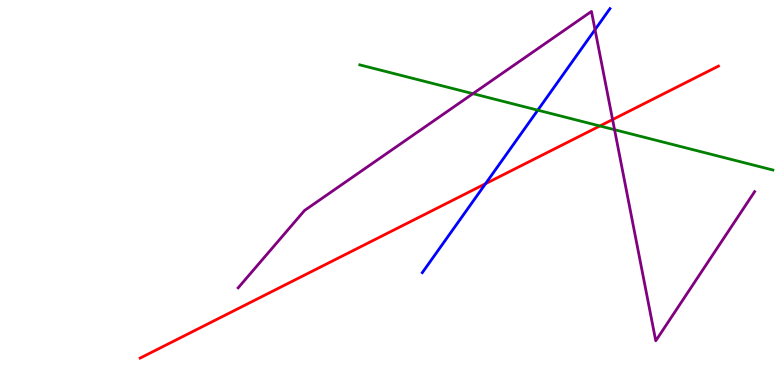[{'lines': ['blue', 'red'], 'intersections': [{'x': 6.26, 'y': 5.23}]}, {'lines': ['green', 'red'], 'intersections': [{'x': 7.74, 'y': 6.73}]}, {'lines': ['purple', 'red'], 'intersections': [{'x': 7.9, 'y': 6.89}]}, {'lines': ['blue', 'green'], 'intersections': [{'x': 6.94, 'y': 7.14}]}, {'lines': ['blue', 'purple'], 'intersections': [{'x': 7.68, 'y': 9.23}]}, {'lines': ['green', 'purple'], 'intersections': [{'x': 6.1, 'y': 7.57}, {'x': 7.93, 'y': 6.63}]}]